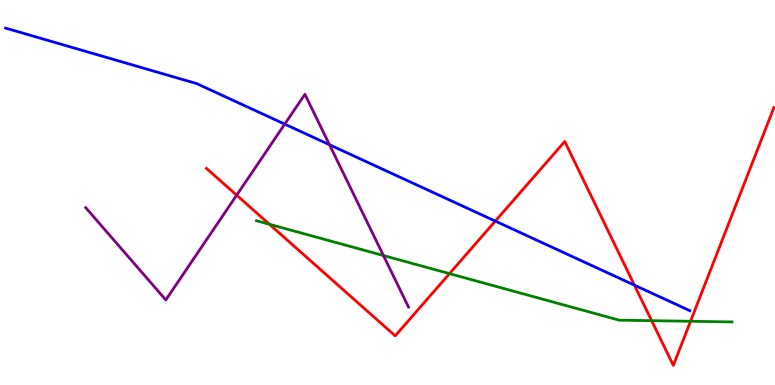[{'lines': ['blue', 'red'], 'intersections': [{'x': 6.39, 'y': 4.26}, {'x': 8.19, 'y': 2.59}]}, {'lines': ['green', 'red'], 'intersections': [{'x': 3.48, 'y': 4.17}, {'x': 5.8, 'y': 2.89}, {'x': 8.41, 'y': 1.67}, {'x': 8.91, 'y': 1.65}]}, {'lines': ['purple', 'red'], 'intersections': [{'x': 3.05, 'y': 4.93}]}, {'lines': ['blue', 'green'], 'intersections': []}, {'lines': ['blue', 'purple'], 'intersections': [{'x': 3.67, 'y': 6.78}, {'x': 4.25, 'y': 6.24}]}, {'lines': ['green', 'purple'], 'intersections': [{'x': 4.95, 'y': 3.36}]}]